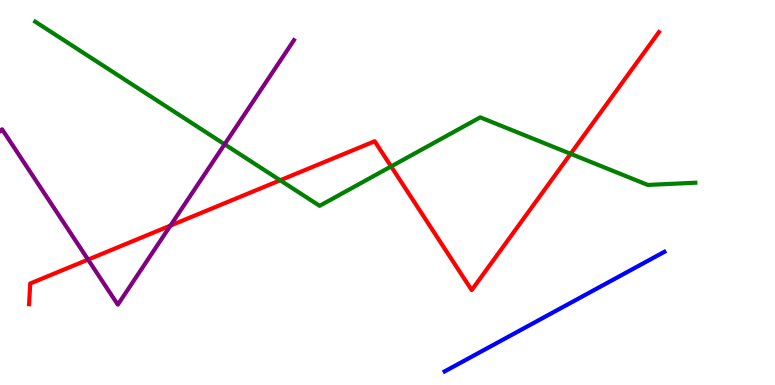[{'lines': ['blue', 'red'], 'intersections': []}, {'lines': ['green', 'red'], 'intersections': [{'x': 3.62, 'y': 5.32}, {'x': 5.05, 'y': 5.68}, {'x': 7.36, 'y': 6.0}]}, {'lines': ['purple', 'red'], 'intersections': [{'x': 1.14, 'y': 3.26}, {'x': 2.2, 'y': 4.14}]}, {'lines': ['blue', 'green'], 'intersections': []}, {'lines': ['blue', 'purple'], 'intersections': []}, {'lines': ['green', 'purple'], 'intersections': [{'x': 2.9, 'y': 6.25}]}]